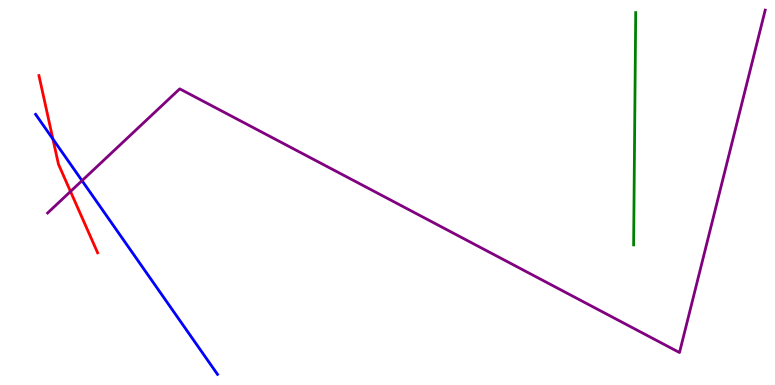[{'lines': ['blue', 'red'], 'intersections': [{'x': 0.683, 'y': 6.39}]}, {'lines': ['green', 'red'], 'intersections': []}, {'lines': ['purple', 'red'], 'intersections': [{'x': 0.91, 'y': 5.03}]}, {'lines': ['blue', 'green'], 'intersections': []}, {'lines': ['blue', 'purple'], 'intersections': [{'x': 1.06, 'y': 5.31}]}, {'lines': ['green', 'purple'], 'intersections': []}]